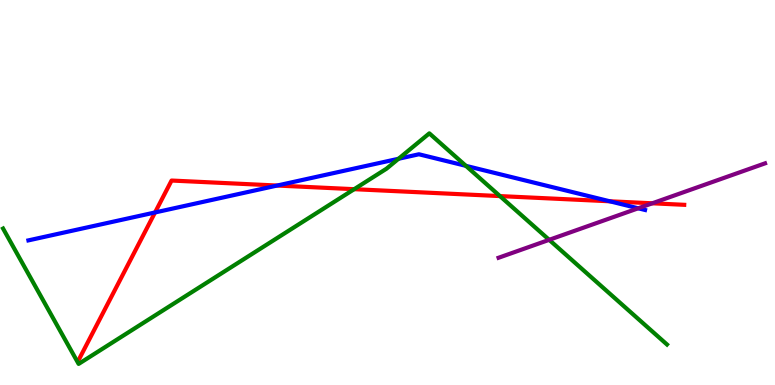[{'lines': ['blue', 'red'], 'intersections': [{'x': 2.0, 'y': 4.48}, {'x': 3.58, 'y': 5.18}, {'x': 7.87, 'y': 4.77}]}, {'lines': ['green', 'red'], 'intersections': [{'x': 4.57, 'y': 5.09}, {'x': 6.45, 'y': 4.91}]}, {'lines': ['purple', 'red'], 'intersections': [{'x': 8.42, 'y': 4.72}]}, {'lines': ['blue', 'green'], 'intersections': [{'x': 5.14, 'y': 5.88}, {'x': 6.01, 'y': 5.69}]}, {'lines': ['blue', 'purple'], 'intersections': [{'x': 8.23, 'y': 4.59}]}, {'lines': ['green', 'purple'], 'intersections': [{'x': 7.09, 'y': 3.77}]}]